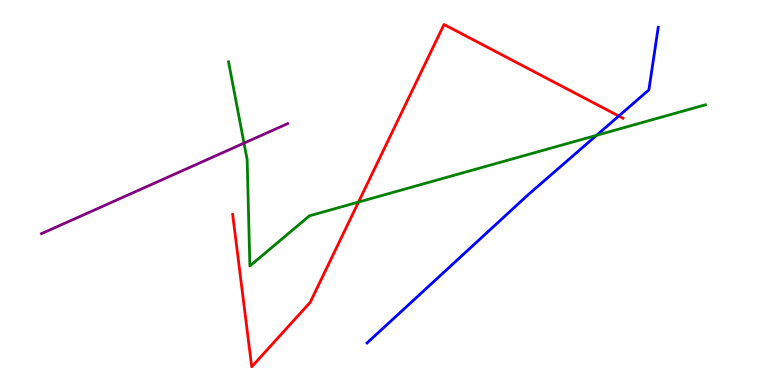[{'lines': ['blue', 'red'], 'intersections': [{'x': 7.98, 'y': 6.99}]}, {'lines': ['green', 'red'], 'intersections': [{'x': 4.63, 'y': 4.75}]}, {'lines': ['purple', 'red'], 'intersections': []}, {'lines': ['blue', 'green'], 'intersections': [{'x': 7.7, 'y': 6.48}]}, {'lines': ['blue', 'purple'], 'intersections': []}, {'lines': ['green', 'purple'], 'intersections': [{'x': 3.15, 'y': 6.28}]}]